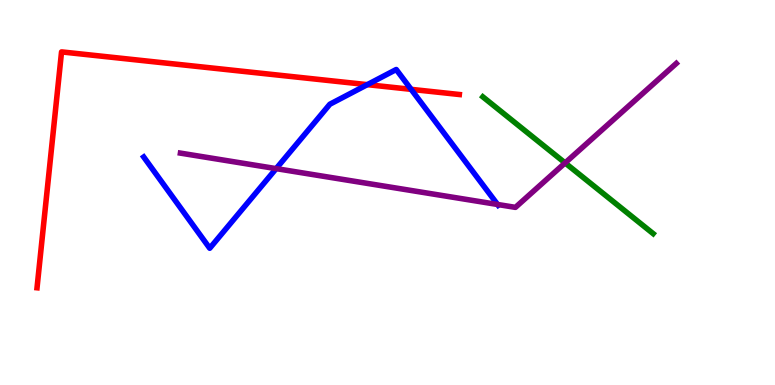[{'lines': ['blue', 'red'], 'intersections': [{'x': 4.74, 'y': 7.8}, {'x': 5.3, 'y': 7.68}]}, {'lines': ['green', 'red'], 'intersections': []}, {'lines': ['purple', 'red'], 'intersections': []}, {'lines': ['blue', 'green'], 'intersections': []}, {'lines': ['blue', 'purple'], 'intersections': [{'x': 3.56, 'y': 5.62}, {'x': 6.42, 'y': 4.69}]}, {'lines': ['green', 'purple'], 'intersections': [{'x': 7.29, 'y': 5.77}]}]